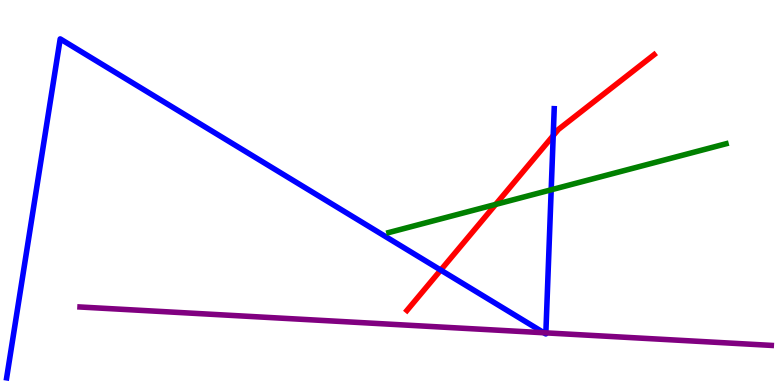[{'lines': ['blue', 'red'], 'intersections': [{'x': 5.69, 'y': 2.98}, {'x': 7.14, 'y': 6.48}]}, {'lines': ['green', 'red'], 'intersections': [{'x': 6.4, 'y': 4.69}]}, {'lines': ['purple', 'red'], 'intersections': []}, {'lines': ['blue', 'green'], 'intersections': [{'x': 7.11, 'y': 5.07}]}, {'lines': ['blue', 'purple'], 'intersections': [{'x': 7.02, 'y': 1.36}, {'x': 7.04, 'y': 1.35}]}, {'lines': ['green', 'purple'], 'intersections': []}]